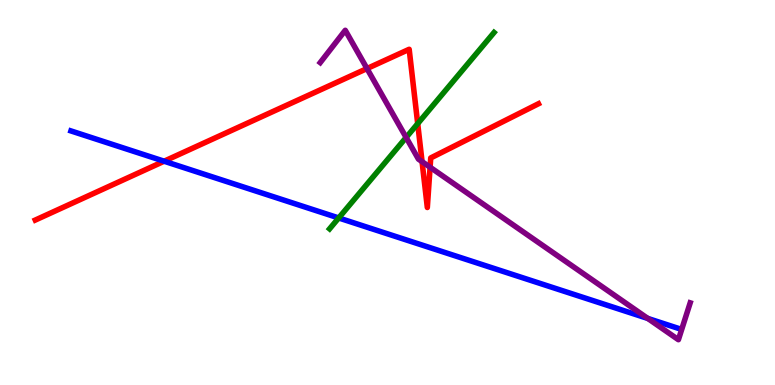[{'lines': ['blue', 'red'], 'intersections': [{'x': 2.12, 'y': 5.81}]}, {'lines': ['green', 'red'], 'intersections': [{'x': 5.39, 'y': 6.79}]}, {'lines': ['purple', 'red'], 'intersections': [{'x': 4.74, 'y': 8.22}, {'x': 5.45, 'y': 5.8}, {'x': 5.55, 'y': 5.66}]}, {'lines': ['blue', 'green'], 'intersections': [{'x': 4.37, 'y': 4.34}]}, {'lines': ['blue', 'purple'], 'intersections': [{'x': 8.36, 'y': 1.73}]}, {'lines': ['green', 'purple'], 'intersections': [{'x': 5.24, 'y': 6.43}]}]